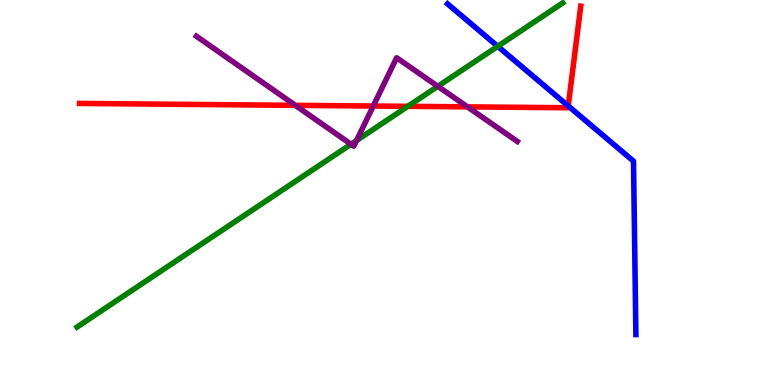[{'lines': ['blue', 'red'], 'intersections': [{'x': 7.33, 'y': 7.25}]}, {'lines': ['green', 'red'], 'intersections': [{'x': 5.26, 'y': 7.24}]}, {'lines': ['purple', 'red'], 'intersections': [{'x': 3.81, 'y': 7.26}, {'x': 4.82, 'y': 7.25}, {'x': 6.03, 'y': 7.22}]}, {'lines': ['blue', 'green'], 'intersections': [{'x': 6.42, 'y': 8.8}]}, {'lines': ['blue', 'purple'], 'intersections': []}, {'lines': ['green', 'purple'], 'intersections': [{'x': 4.53, 'y': 6.25}, {'x': 4.6, 'y': 6.35}, {'x': 5.65, 'y': 7.76}]}]